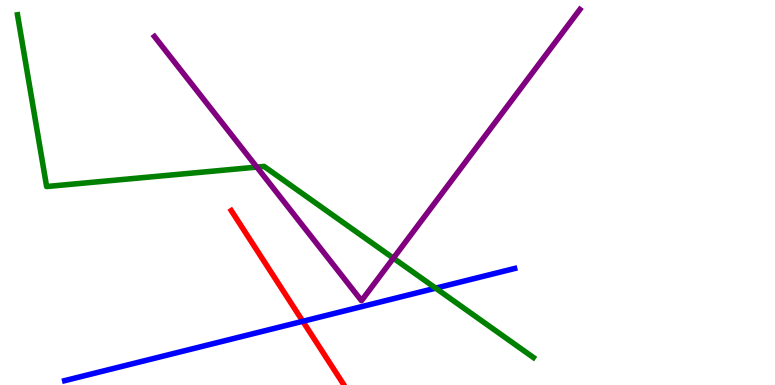[{'lines': ['blue', 'red'], 'intersections': [{'x': 3.91, 'y': 1.65}]}, {'lines': ['green', 'red'], 'intersections': []}, {'lines': ['purple', 'red'], 'intersections': []}, {'lines': ['blue', 'green'], 'intersections': [{'x': 5.62, 'y': 2.51}]}, {'lines': ['blue', 'purple'], 'intersections': []}, {'lines': ['green', 'purple'], 'intersections': [{'x': 3.31, 'y': 5.66}, {'x': 5.08, 'y': 3.29}]}]